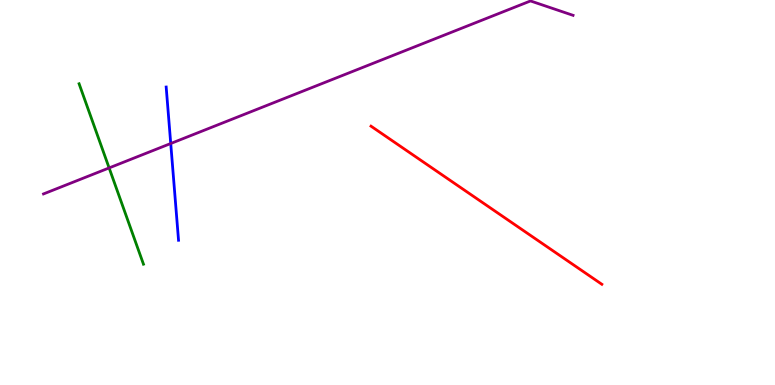[{'lines': ['blue', 'red'], 'intersections': []}, {'lines': ['green', 'red'], 'intersections': []}, {'lines': ['purple', 'red'], 'intersections': []}, {'lines': ['blue', 'green'], 'intersections': []}, {'lines': ['blue', 'purple'], 'intersections': [{'x': 2.2, 'y': 6.27}]}, {'lines': ['green', 'purple'], 'intersections': [{'x': 1.41, 'y': 5.64}]}]